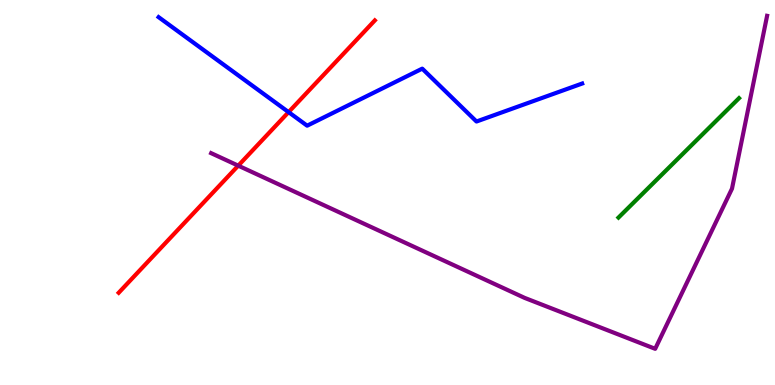[{'lines': ['blue', 'red'], 'intersections': [{'x': 3.72, 'y': 7.09}]}, {'lines': ['green', 'red'], 'intersections': []}, {'lines': ['purple', 'red'], 'intersections': [{'x': 3.07, 'y': 5.7}]}, {'lines': ['blue', 'green'], 'intersections': []}, {'lines': ['blue', 'purple'], 'intersections': []}, {'lines': ['green', 'purple'], 'intersections': []}]